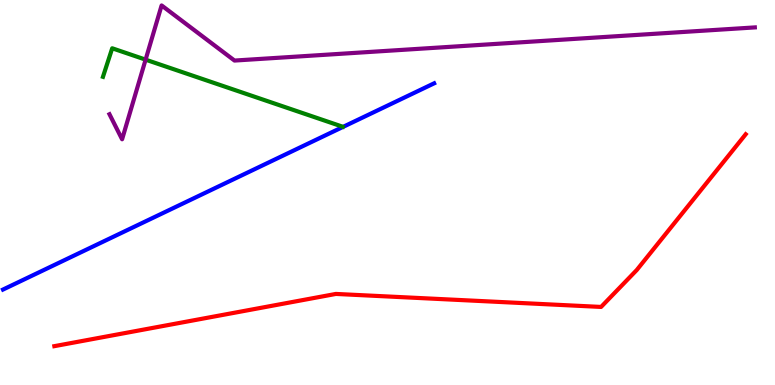[{'lines': ['blue', 'red'], 'intersections': []}, {'lines': ['green', 'red'], 'intersections': []}, {'lines': ['purple', 'red'], 'intersections': []}, {'lines': ['blue', 'green'], 'intersections': []}, {'lines': ['blue', 'purple'], 'intersections': []}, {'lines': ['green', 'purple'], 'intersections': [{'x': 1.88, 'y': 8.45}]}]